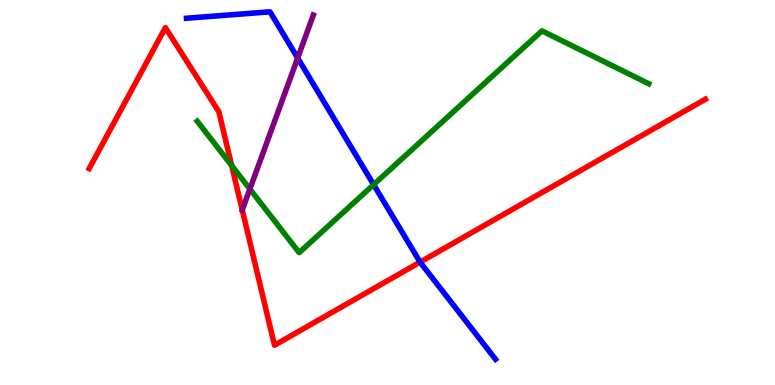[{'lines': ['blue', 'red'], 'intersections': [{'x': 5.42, 'y': 3.19}]}, {'lines': ['green', 'red'], 'intersections': [{'x': 2.99, 'y': 5.7}]}, {'lines': ['purple', 'red'], 'intersections': []}, {'lines': ['blue', 'green'], 'intersections': [{'x': 4.82, 'y': 5.2}]}, {'lines': ['blue', 'purple'], 'intersections': [{'x': 3.84, 'y': 8.49}]}, {'lines': ['green', 'purple'], 'intersections': [{'x': 3.22, 'y': 5.09}]}]